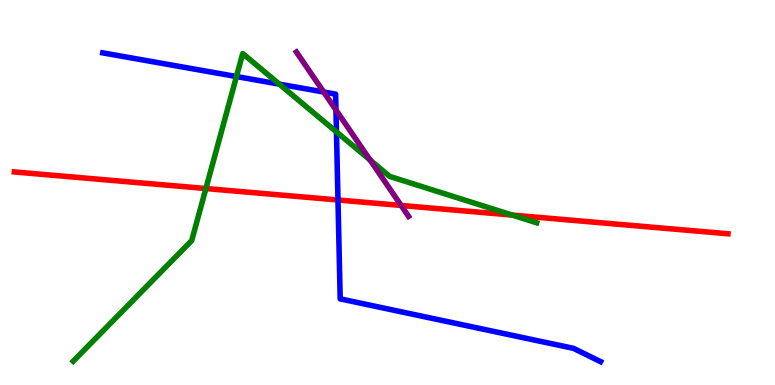[{'lines': ['blue', 'red'], 'intersections': [{'x': 4.36, 'y': 4.81}]}, {'lines': ['green', 'red'], 'intersections': [{'x': 2.66, 'y': 5.1}, {'x': 6.61, 'y': 4.41}]}, {'lines': ['purple', 'red'], 'intersections': [{'x': 5.18, 'y': 4.66}]}, {'lines': ['blue', 'green'], 'intersections': [{'x': 3.05, 'y': 8.01}, {'x': 3.6, 'y': 7.81}, {'x': 4.34, 'y': 6.57}]}, {'lines': ['blue', 'purple'], 'intersections': [{'x': 4.18, 'y': 7.61}, {'x': 4.34, 'y': 7.14}]}, {'lines': ['green', 'purple'], 'intersections': [{'x': 4.78, 'y': 5.84}]}]